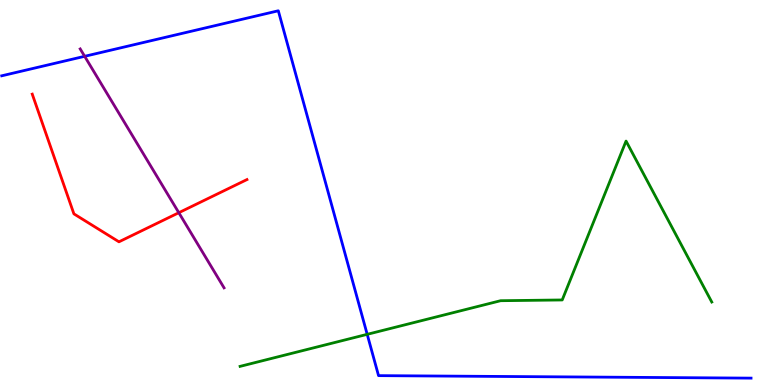[{'lines': ['blue', 'red'], 'intersections': []}, {'lines': ['green', 'red'], 'intersections': []}, {'lines': ['purple', 'red'], 'intersections': [{'x': 2.31, 'y': 4.48}]}, {'lines': ['blue', 'green'], 'intersections': [{'x': 4.74, 'y': 1.32}]}, {'lines': ['blue', 'purple'], 'intersections': [{'x': 1.09, 'y': 8.54}]}, {'lines': ['green', 'purple'], 'intersections': []}]